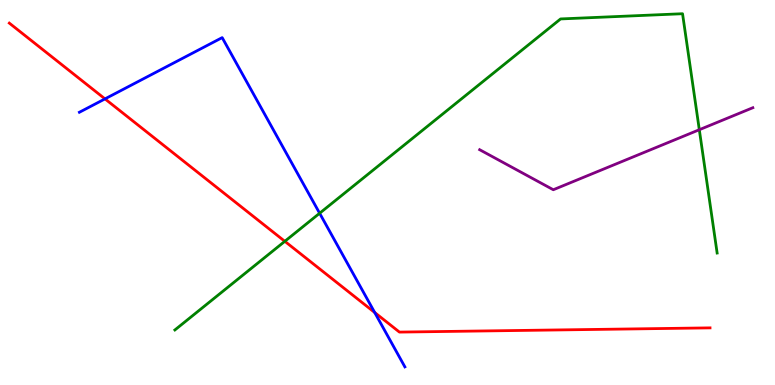[{'lines': ['blue', 'red'], 'intersections': [{'x': 1.35, 'y': 7.43}, {'x': 4.83, 'y': 1.88}]}, {'lines': ['green', 'red'], 'intersections': [{'x': 3.68, 'y': 3.73}]}, {'lines': ['purple', 'red'], 'intersections': []}, {'lines': ['blue', 'green'], 'intersections': [{'x': 4.12, 'y': 4.46}]}, {'lines': ['blue', 'purple'], 'intersections': []}, {'lines': ['green', 'purple'], 'intersections': [{'x': 9.02, 'y': 6.63}]}]